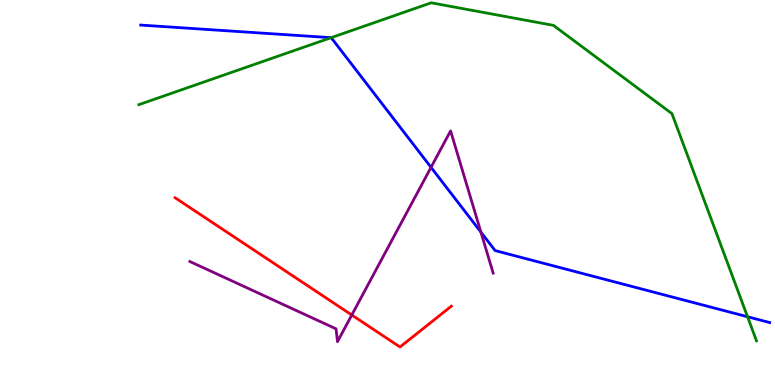[{'lines': ['blue', 'red'], 'intersections': []}, {'lines': ['green', 'red'], 'intersections': []}, {'lines': ['purple', 'red'], 'intersections': [{'x': 4.54, 'y': 1.82}]}, {'lines': ['blue', 'green'], 'intersections': [{'x': 4.27, 'y': 9.02}, {'x': 9.65, 'y': 1.77}]}, {'lines': ['blue', 'purple'], 'intersections': [{'x': 5.56, 'y': 5.65}, {'x': 6.21, 'y': 3.97}]}, {'lines': ['green', 'purple'], 'intersections': []}]